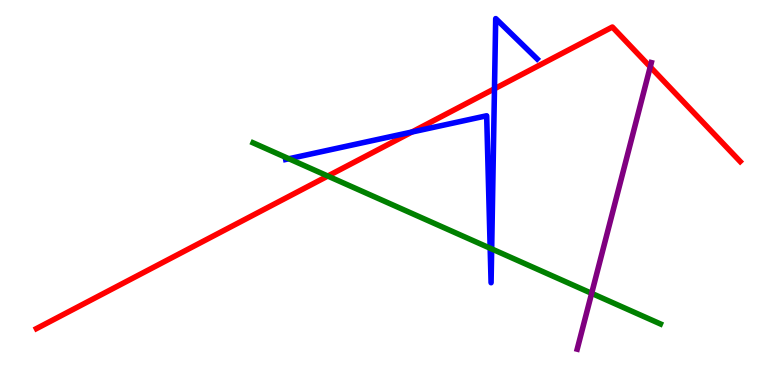[{'lines': ['blue', 'red'], 'intersections': [{'x': 5.31, 'y': 6.57}, {'x': 6.38, 'y': 7.69}]}, {'lines': ['green', 'red'], 'intersections': [{'x': 4.23, 'y': 5.43}]}, {'lines': ['purple', 'red'], 'intersections': [{'x': 8.39, 'y': 8.26}]}, {'lines': ['blue', 'green'], 'intersections': [{'x': 3.73, 'y': 5.88}, {'x': 6.32, 'y': 3.55}, {'x': 6.34, 'y': 3.54}]}, {'lines': ['blue', 'purple'], 'intersections': []}, {'lines': ['green', 'purple'], 'intersections': [{'x': 7.63, 'y': 2.38}]}]